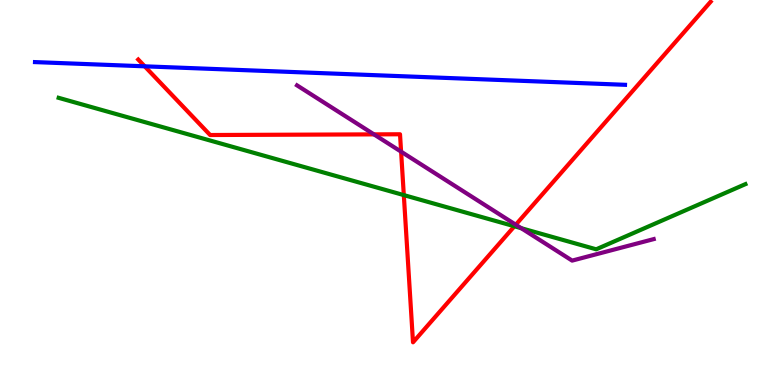[{'lines': ['blue', 'red'], 'intersections': [{'x': 1.87, 'y': 8.28}]}, {'lines': ['green', 'red'], 'intersections': [{'x': 5.21, 'y': 4.93}, {'x': 6.64, 'y': 4.12}]}, {'lines': ['purple', 'red'], 'intersections': [{'x': 4.83, 'y': 6.51}, {'x': 5.18, 'y': 6.06}, {'x': 6.66, 'y': 4.16}]}, {'lines': ['blue', 'green'], 'intersections': []}, {'lines': ['blue', 'purple'], 'intersections': []}, {'lines': ['green', 'purple'], 'intersections': [{'x': 6.73, 'y': 4.07}]}]